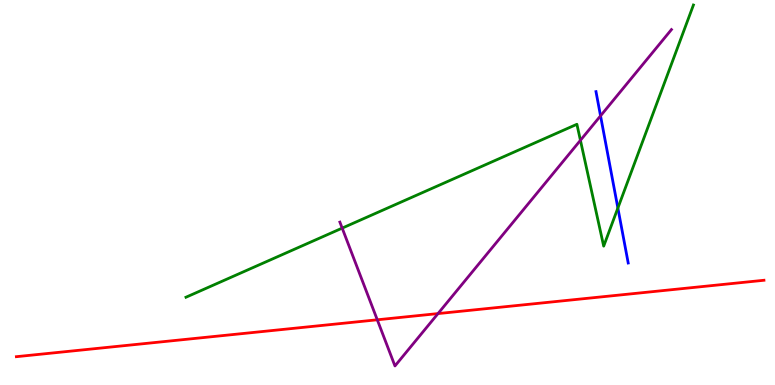[{'lines': ['blue', 'red'], 'intersections': []}, {'lines': ['green', 'red'], 'intersections': []}, {'lines': ['purple', 'red'], 'intersections': [{'x': 4.87, 'y': 1.69}, {'x': 5.65, 'y': 1.85}]}, {'lines': ['blue', 'green'], 'intersections': [{'x': 7.97, 'y': 4.6}]}, {'lines': ['blue', 'purple'], 'intersections': [{'x': 7.75, 'y': 6.99}]}, {'lines': ['green', 'purple'], 'intersections': [{'x': 4.42, 'y': 4.07}, {'x': 7.49, 'y': 6.36}]}]